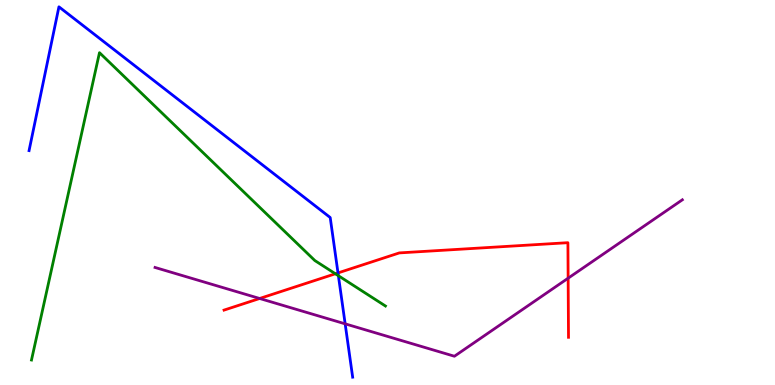[{'lines': ['blue', 'red'], 'intersections': [{'x': 4.36, 'y': 2.91}]}, {'lines': ['green', 'red'], 'intersections': [{'x': 4.33, 'y': 2.89}]}, {'lines': ['purple', 'red'], 'intersections': [{'x': 3.35, 'y': 2.25}, {'x': 7.33, 'y': 2.77}]}, {'lines': ['blue', 'green'], 'intersections': [{'x': 4.37, 'y': 2.84}]}, {'lines': ['blue', 'purple'], 'intersections': [{'x': 4.45, 'y': 1.59}]}, {'lines': ['green', 'purple'], 'intersections': []}]